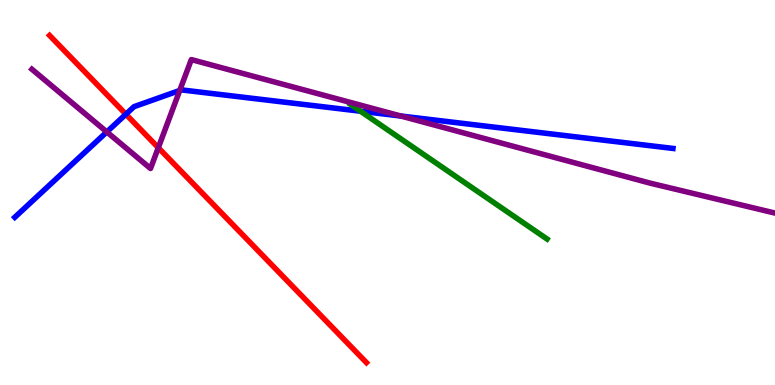[{'lines': ['blue', 'red'], 'intersections': [{'x': 1.62, 'y': 7.03}]}, {'lines': ['green', 'red'], 'intersections': []}, {'lines': ['purple', 'red'], 'intersections': [{'x': 2.04, 'y': 6.16}]}, {'lines': ['blue', 'green'], 'intersections': [{'x': 4.65, 'y': 7.11}]}, {'lines': ['blue', 'purple'], 'intersections': [{'x': 1.38, 'y': 6.57}, {'x': 2.32, 'y': 7.65}, {'x': 5.17, 'y': 6.99}]}, {'lines': ['green', 'purple'], 'intersections': []}]